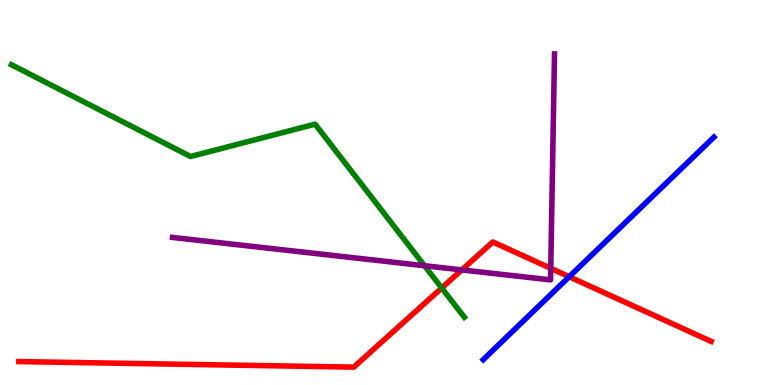[{'lines': ['blue', 'red'], 'intersections': [{'x': 7.34, 'y': 2.81}]}, {'lines': ['green', 'red'], 'intersections': [{'x': 5.7, 'y': 2.52}]}, {'lines': ['purple', 'red'], 'intersections': [{'x': 5.96, 'y': 2.99}, {'x': 7.11, 'y': 3.03}]}, {'lines': ['blue', 'green'], 'intersections': []}, {'lines': ['blue', 'purple'], 'intersections': []}, {'lines': ['green', 'purple'], 'intersections': [{'x': 5.48, 'y': 3.1}]}]